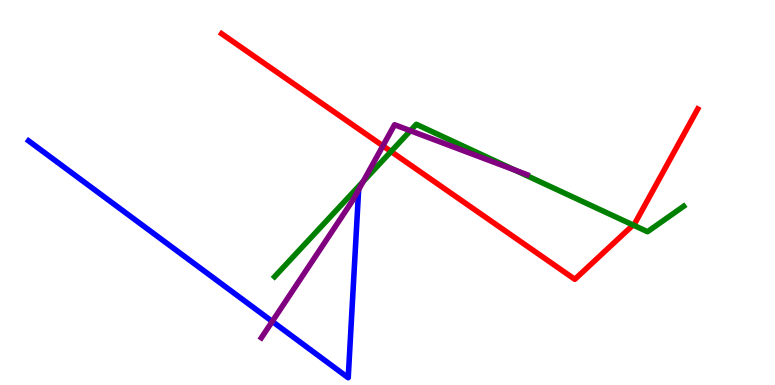[{'lines': ['blue', 'red'], 'intersections': []}, {'lines': ['green', 'red'], 'intersections': [{'x': 5.05, 'y': 6.06}, {'x': 8.17, 'y': 4.16}]}, {'lines': ['purple', 'red'], 'intersections': [{'x': 4.94, 'y': 6.21}]}, {'lines': ['blue', 'green'], 'intersections': []}, {'lines': ['blue', 'purple'], 'intersections': [{'x': 3.51, 'y': 1.65}, {'x': 4.63, 'y': 5.07}]}, {'lines': ['green', 'purple'], 'intersections': [{'x': 4.69, 'y': 5.29}, {'x': 5.3, 'y': 6.6}, {'x': 6.64, 'y': 5.58}]}]